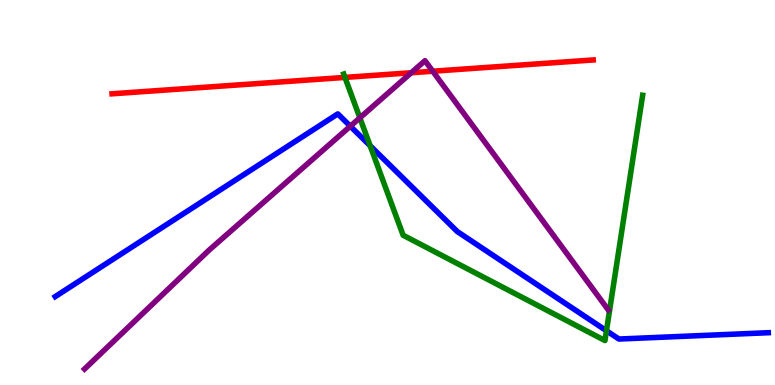[{'lines': ['blue', 'red'], 'intersections': []}, {'lines': ['green', 'red'], 'intersections': [{'x': 4.45, 'y': 7.99}]}, {'lines': ['purple', 'red'], 'intersections': [{'x': 5.31, 'y': 8.11}, {'x': 5.58, 'y': 8.15}]}, {'lines': ['blue', 'green'], 'intersections': [{'x': 4.78, 'y': 6.21}, {'x': 7.83, 'y': 1.41}]}, {'lines': ['blue', 'purple'], 'intersections': [{'x': 4.52, 'y': 6.72}]}, {'lines': ['green', 'purple'], 'intersections': [{'x': 4.64, 'y': 6.94}]}]